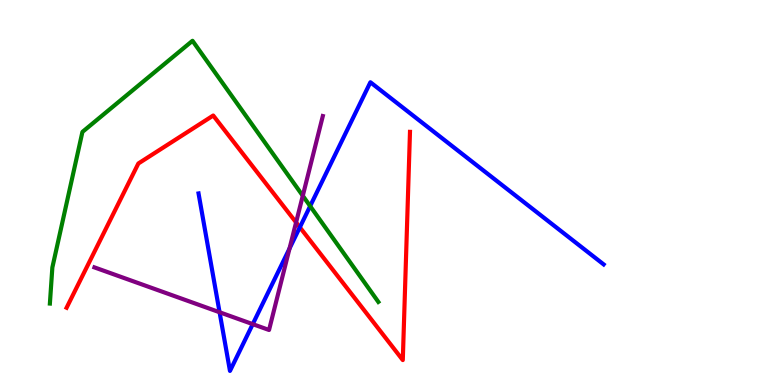[{'lines': ['blue', 'red'], 'intersections': [{'x': 3.87, 'y': 4.1}]}, {'lines': ['green', 'red'], 'intersections': []}, {'lines': ['purple', 'red'], 'intersections': [{'x': 3.82, 'y': 4.22}]}, {'lines': ['blue', 'green'], 'intersections': [{'x': 4.0, 'y': 4.65}]}, {'lines': ['blue', 'purple'], 'intersections': [{'x': 2.83, 'y': 1.89}, {'x': 3.26, 'y': 1.58}, {'x': 3.74, 'y': 3.55}]}, {'lines': ['green', 'purple'], 'intersections': [{'x': 3.91, 'y': 4.92}]}]